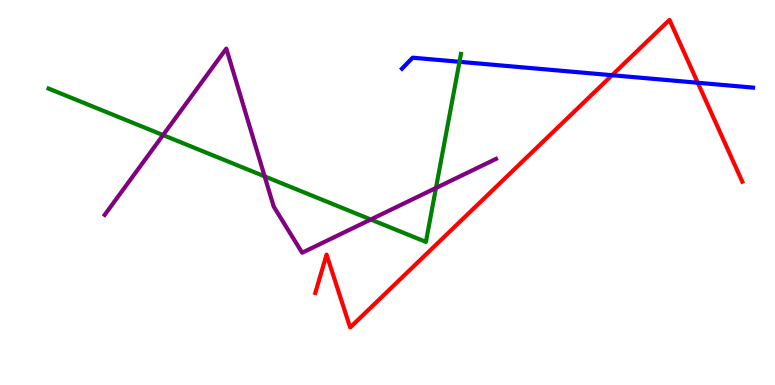[{'lines': ['blue', 'red'], 'intersections': [{'x': 7.9, 'y': 8.05}, {'x': 9.0, 'y': 7.85}]}, {'lines': ['green', 'red'], 'intersections': []}, {'lines': ['purple', 'red'], 'intersections': []}, {'lines': ['blue', 'green'], 'intersections': [{'x': 5.93, 'y': 8.39}]}, {'lines': ['blue', 'purple'], 'intersections': []}, {'lines': ['green', 'purple'], 'intersections': [{'x': 2.1, 'y': 6.49}, {'x': 3.41, 'y': 5.42}, {'x': 4.78, 'y': 4.3}, {'x': 5.63, 'y': 5.12}]}]